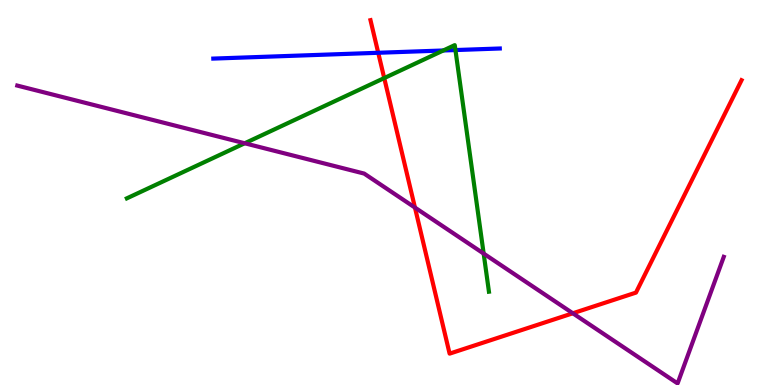[{'lines': ['blue', 'red'], 'intersections': [{'x': 4.88, 'y': 8.63}]}, {'lines': ['green', 'red'], 'intersections': [{'x': 4.96, 'y': 7.97}]}, {'lines': ['purple', 'red'], 'intersections': [{'x': 5.35, 'y': 4.61}, {'x': 7.39, 'y': 1.86}]}, {'lines': ['blue', 'green'], 'intersections': [{'x': 5.72, 'y': 8.69}, {'x': 5.88, 'y': 8.7}]}, {'lines': ['blue', 'purple'], 'intersections': []}, {'lines': ['green', 'purple'], 'intersections': [{'x': 3.16, 'y': 6.28}, {'x': 6.24, 'y': 3.41}]}]